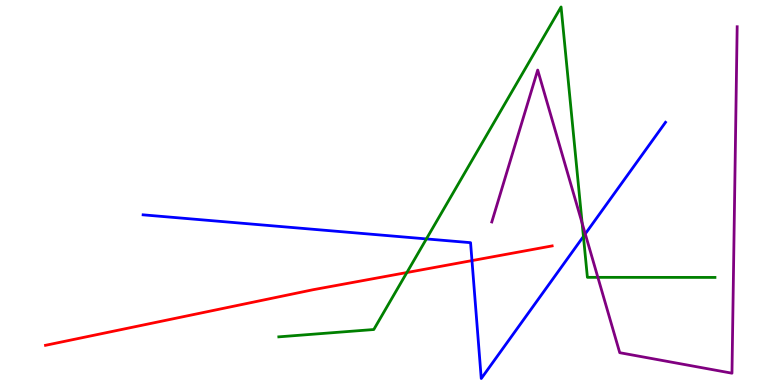[{'lines': ['blue', 'red'], 'intersections': [{'x': 6.09, 'y': 3.23}]}, {'lines': ['green', 'red'], 'intersections': [{'x': 5.25, 'y': 2.92}]}, {'lines': ['purple', 'red'], 'intersections': []}, {'lines': ['blue', 'green'], 'intersections': [{'x': 5.5, 'y': 3.79}, {'x': 7.53, 'y': 3.86}]}, {'lines': ['blue', 'purple'], 'intersections': [{'x': 7.55, 'y': 3.92}]}, {'lines': ['green', 'purple'], 'intersections': [{'x': 7.51, 'y': 4.21}, {'x': 7.71, 'y': 2.8}]}]